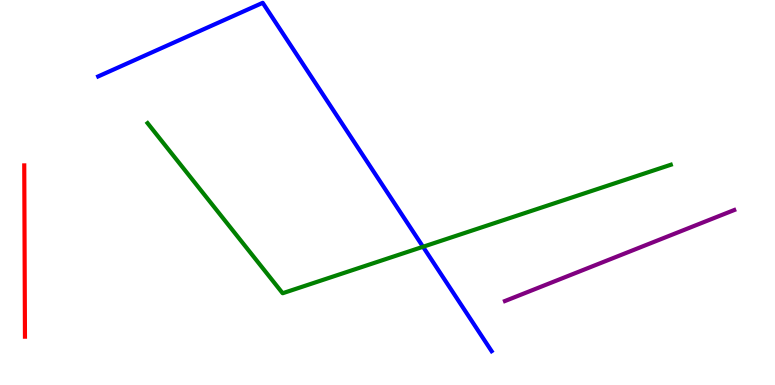[{'lines': ['blue', 'red'], 'intersections': []}, {'lines': ['green', 'red'], 'intersections': []}, {'lines': ['purple', 'red'], 'intersections': []}, {'lines': ['blue', 'green'], 'intersections': [{'x': 5.46, 'y': 3.59}]}, {'lines': ['blue', 'purple'], 'intersections': []}, {'lines': ['green', 'purple'], 'intersections': []}]